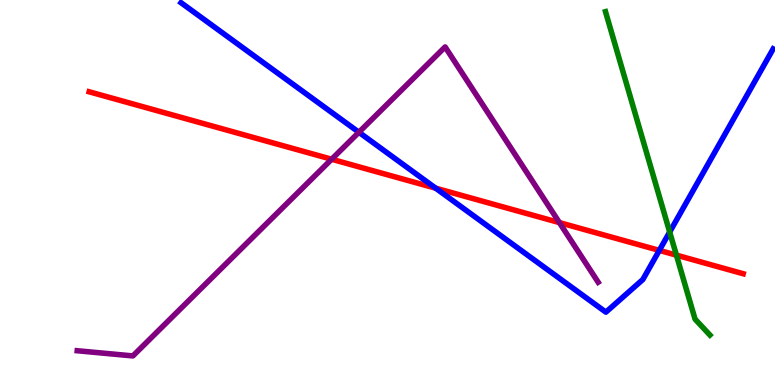[{'lines': ['blue', 'red'], 'intersections': [{'x': 5.62, 'y': 5.11}, {'x': 8.51, 'y': 3.5}]}, {'lines': ['green', 'red'], 'intersections': [{'x': 8.73, 'y': 3.37}]}, {'lines': ['purple', 'red'], 'intersections': [{'x': 4.28, 'y': 5.86}, {'x': 7.22, 'y': 4.22}]}, {'lines': ['blue', 'green'], 'intersections': [{'x': 8.64, 'y': 3.97}]}, {'lines': ['blue', 'purple'], 'intersections': [{'x': 4.63, 'y': 6.56}]}, {'lines': ['green', 'purple'], 'intersections': []}]